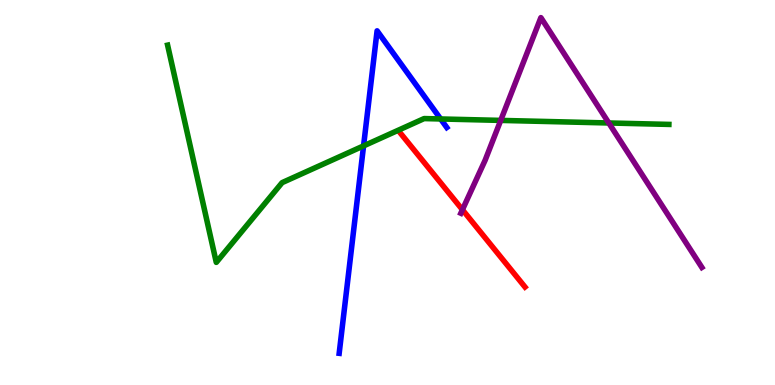[{'lines': ['blue', 'red'], 'intersections': []}, {'lines': ['green', 'red'], 'intersections': []}, {'lines': ['purple', 'red'], 'intersections': [{'x': 5.97, 'y': 4.55}]}, {'lines': ['blue', 'green'], 'intersections': [{'x': 4.69, 'y': 6.21}, {'x': 5.69, 'y': 6.91}]}, {'lines': ['blue', 'purple'], 'intersections': []}, {'lines': ['green', 'purple'], 'intersections': [{'x': 6.46, 'y': 6.87}, {'x': 7.86, 'y': 6.81}]}]